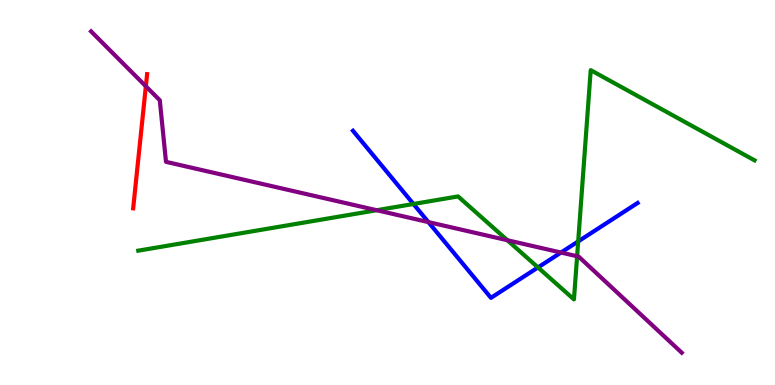[{'lines': ['blue', 'red'], 'intersections': []}, {'lines': ['green', 'red'], 'intersections': []}, {'lines': ['purple', 'red'], 'intersections': [{'x': 1.88, 'y': 7.76}]}, {'lines': ['blue', 'green'], 'intersections': [{'x': 5.33, 'y': 4.7}, {'x': 6.94, 'y': 3.05}, {'x': 7.46, 'y': 3.73}]}, {'lines': ['blue', 'purple'], 'intersections': [{'x': 5.53, 'y': 4.23}, {'x': 7.24, 'y': 3.44}]}, {'lines': ['green', 'purple'], 'intersections': [{'x': 4.86, 'y': 4.54}, {'x': 6.55, 'y': 3.76}, {'x': 7.45, 'y': 3.34}]}]